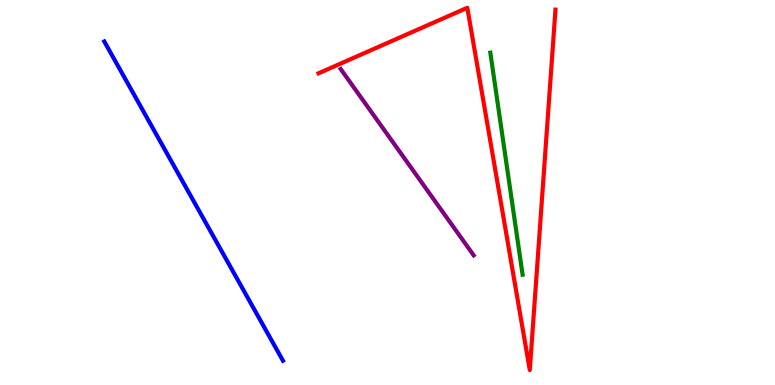[{'lines': ['blue', 'red'], 'intersections': []}, {'lines': ['green', 'red'], 'intersections': []}, {'lines': ['purple', 'red'], 'intersections': []}, {'lines': ['blue', 'green'], 'intersections': []}, {'lines': ['blue', 'purple'], 'intersections': []}, {'lines': ['green', 'purple'], 'intersections': []}]